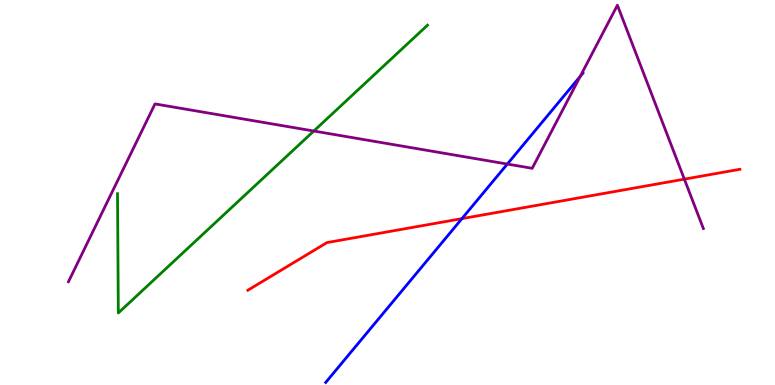[{'lines': ['blue', 'red'], 'intersections': [{'x': 5.96, 'y': 4.32}]}, {'lines': ['green', 'red'], 'intersections': []}, {'lines': ['purple', 'red'], 'intersections': [{'x': 8.83, 'y': 5.35}]}, {'lines': ['blue', 'green'], 'intersections': []}, {'lines': ['blue', 'purple'], 'intersections': [{'x': 6.55, 'y': 5.74}, {'x': 7.49, 'y': 8.02}]}, {'lines': ['green', 'purple'], 'intersections': [{'x': 4.05, 'y': 6.6}]}]